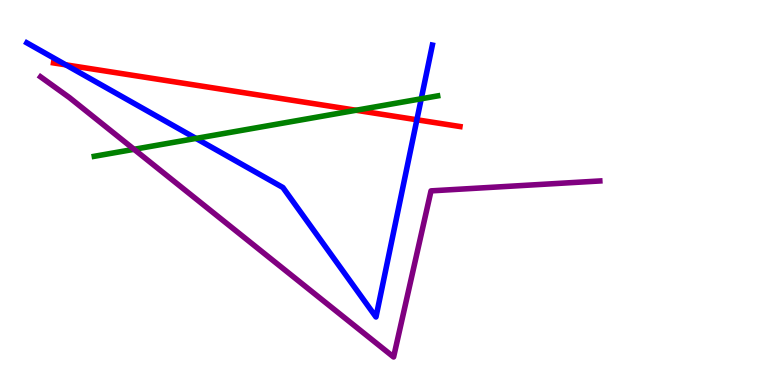[{'lines': ['blue', 'red'], 'intersections': [{'x': 0.849, 'y': 8.32}, {'x': 5.38, 'y': 6.89}]}, {'lines': ['green', 'red'], 'intersections': [{'x': 4.59, 'y': 7.14}]}, {'lines': ['purple', 'red'], 'intersections': []}, {'lines': ['blue', 'green'], 'intersections': [{'x': 2.53, 'y': 6.4}, {'x': 5.44, 'y': 7.43}]}, {'lines': ['blue', 'purple'], 'intersections': []}, {'lines': ['green', 'purple'], 'intersections': [{'x': 1.73, 'y': 6.12}]}]